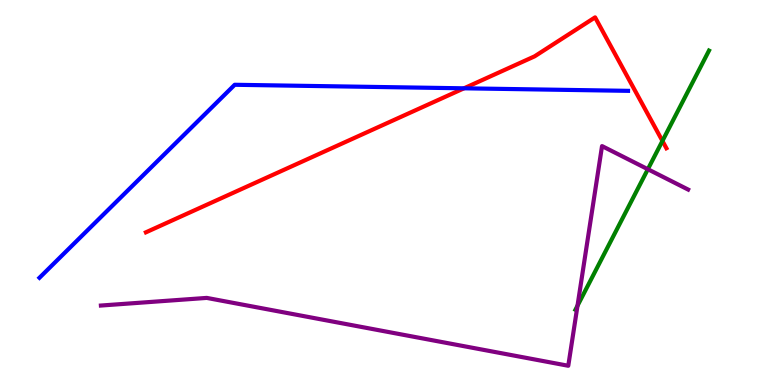[{'lines': ['blue', 'red'], 'intersections': [{'x': 5.99, 'y': 7.71}]}, {'lines': ['green', 'red'], 'intersections': [{'x': 8.55, 'y': 6.34}]}, {'lines': ['purple', 'red'], 'intersections': []}, {'lines': ['blue', 'green'], 'intersections': []}, {'lines': ['blue', 'purple'], 'intersections': []}, {'lines': ['green', 'purple'], 'intersections': [{'x': 7.45, 'y': 2.06}, {'x': 8.36, 'y': 5.6}]}]